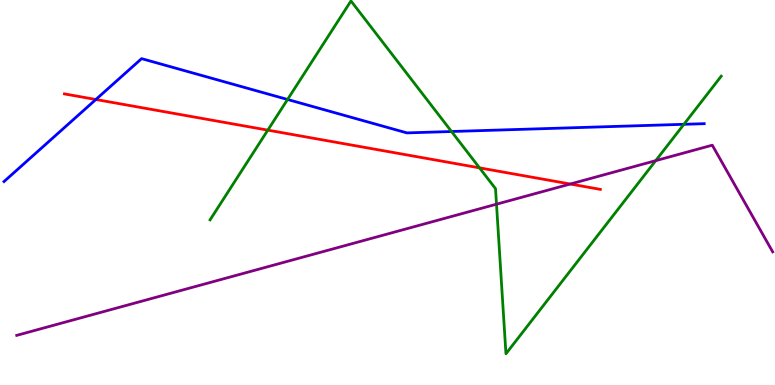[{'lines': ['blue', 'red'], 'intersections': [{'x': 1.24, 'y': 7.42}]}, {'lines': ['green', 'red'], 'intersections': [{'x': 3.46, 'y': 6.62}, {'x': 6.19, 'y': 5.64}]}, {'lines': ['purple', 'red'], 'intersections': [{'x': 7.36, 'y': 5.22}]}, {'lines': ['blue', 'green'], 'intersections': [{'x': 3.71, 'y': 7.42}, {'x': 5.83, 'y': 6.58}, {'x': 8.82, 'y': 6.77}]}, {'lines': ['blue', 'purple'], 'intersections': []}, {'lines': ['green', 'purple'], 'intersections': [{'x': 6.41, 'y': 4.7}, {'x': 8.46, 'y': 5.83}]}]